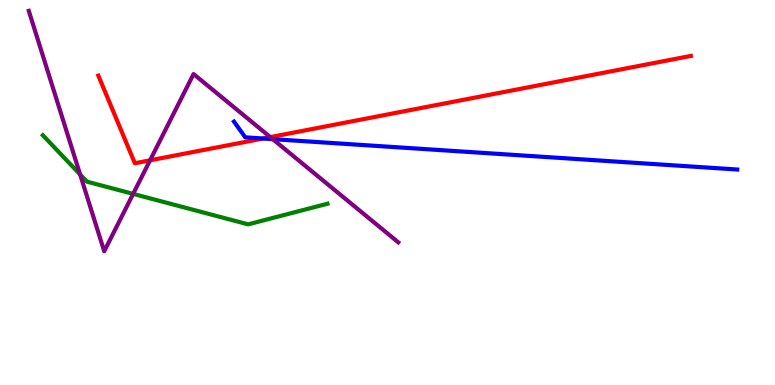[{'lines': ['blue', 'red'], 'intersections': [{'x': 3.39, 'y': 6.4}]}, {'lines': ['green', 'red'], 'intersections': []}, {'lines': ['purple', 'red'], 'intersections': [{'x': 1.94, 'y': 5.84}, {'x': 3.49, 'y': 6.44}]}, {'lines': ['blue', 'green'], 'intersections': []}, {'lines': ['blue', 'purple'], 'intersections': [{'x': 3.52, 'y': 6.39}]}, {'lines': ['green', 'purple'], 'intersections': [{'x': 1.03, 'y': 5.47}, {'x': 1.72, 'y': 4.96}]}]